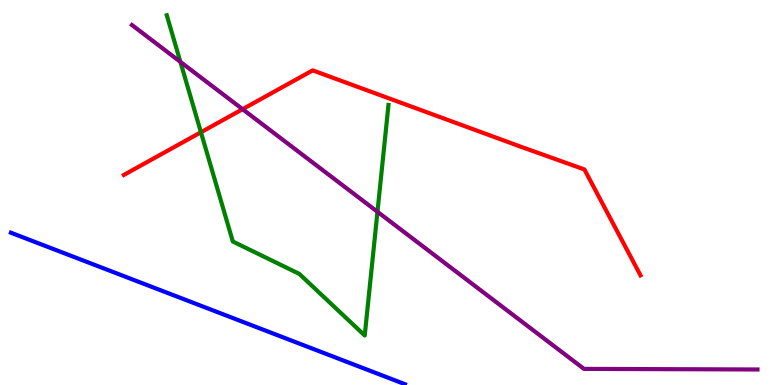[{'lines': ['blue', 'red'], 'intersections': []}, {'lines': ['green', 'red'], 'intersections': [{'x': 2.59, 'y': 6.56}]}, {'lines': ['purple', 'red'], 'intersections': [{'x': 3.13, 'y': 7.16}]}, {'lines': ['blue', 'green'], 'intersections': []}, {'lines': ['blue', 'purple'], 'intersections': []}, {'lines': ['green', 'purple'], 'intersections': [{'x': 2.33, 'y': 8.39}, {'x': 4.87, 'y': 4.5}]}]